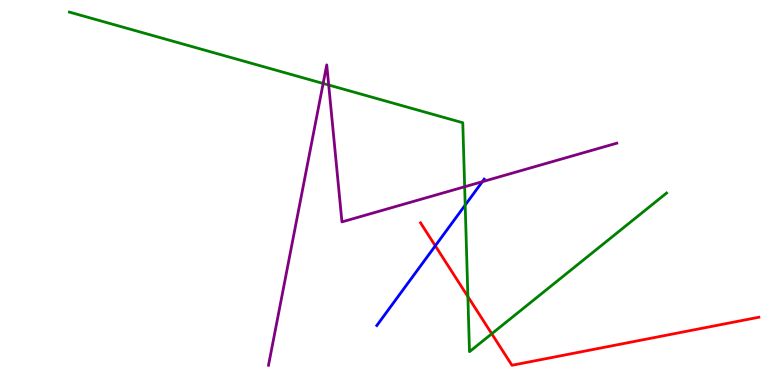[{'lines': ['blue', 'red'], 'intersections': [{'x': 5.62, 'y': 3.62}]}, {'lines': ['green', 'red'], 'intersections': [{'x': 6.04, 'y': 2.3}, {'x': 6.35, 'y': 1.33}]}, {'lines': ['purple', 'red'], 'intersections': []}, {'lines': ['blue', 'green'], 'intersections': [{'x': 6.0, 'y': 4.67}]}, {'lines': ['blue', 'purple'], 'intersections': [{'x': 6.22, 'y': 5.28}]}, {'lines': ['green', 'purple'], 'intersections': [{'x': 4.17, 'y': 7.83}, {'x': 4.24, 'y': 7.79}, {'x': 6.0, 'y': 5.15}]}]